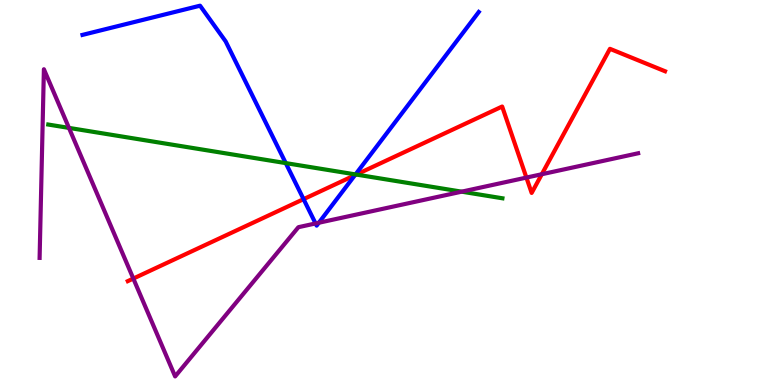[{'lines': ['blue', 'red'], 'intersections': [{'x': 3.92, 'y': 4.83}, {'x': 4.58, 'y': 5.45}]}, {'lines': ['green', 'red'], 'intersections': [{'x': 4.6, 'y': 5.47}]}, {'lines': ['purple', 'red'], 'intersections': [{'x': 1.72, 'y': 2.76}, {'x': 6.79, 'y': 5.39}, {'x': 6.99, 'y': 5.47}]}, {'lines': ['blue', 'green'], 'intersections': [{'x': 3.69, 'y': 5.76}, {'x': 4.59, 'y': 5.47}]}, {'lines': ['blue', 'purple'], 'intersections': [{'x': 4.07, 'y': 4.2}, {'x': 4.11, 'y': 4.21}]}, {'lines': ['green', 'purple'], 'intersections': [{'x': 0.89, 'y': 6.68}, {'x': 5.96, 'y': 5.02}]}]